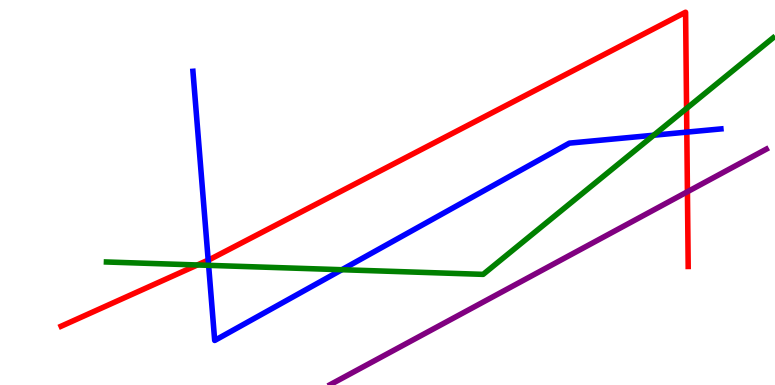[{'lines': ['blue', 'red'], 'intersections': [{'x': 2.69, 'y': 3.24}, {'x': 8.86, 'y': 6.57}]}, {'lines': ['green', 'red'], 'intersections': [{'x': 2.55, 'y': 3.12}, {'x': 8.86, 'y': 7.18}]}, {'lines': ['purple', 'red'], 'intersections': [{'x': 8.87, 'y': 5.02}]}, {'lines': ['blue', 'green'], 'intersections': [{'x': 2.69, 'y': 3.11}, {'x': 4.41, 'y': 2.99}, {'x': 8.44, 'y': 6.49}]}, {'lines': ['blue', 'purple'], 'intersections': []}, {'lines': ['green', 'purple'], 'intersections': []}]